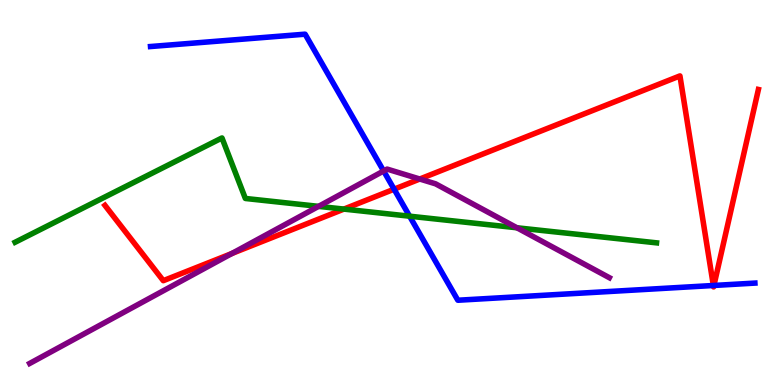[{'lines': ['blue', 'red'], 'intersections': [{'x': 5.09, 'y': 5.09}, {'x': 9.2, 'y': 2.58}, {'x': 9.21, 'y': 2.59}]}, {'lines': ['green', 'red'], 'intersections': [{'x': 4.44, 'y': 4.57}]}, {'lines': ['purple', 'red'], 'intersections': [{'x': 2.99, 'y': 3.42}, {'x': 5.42, 'y': 5.35}]}, {'lines': ['blue', 'green'], 'intersections': [{'x': 5.29, 'y': 4.38}]}, {'lines': ['blue', 'purple'], 'intersections': [{'x': 4.95, 'y': 5.56}]}, {'lines': ['green', 'purple'], 'intersections': [{'x': 4.11, 'y': 4.64}, {'x': 6.67, 'y': 4.08}]}]